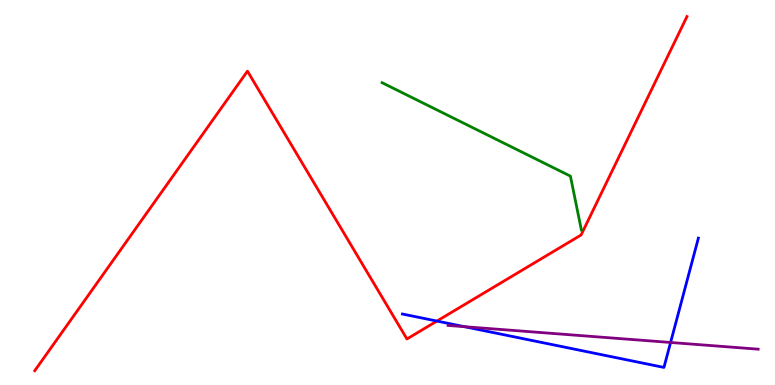[{'lines': ['blue', 'red'], 'intersections': [{'x': 5.64, 'y': 1.66}]}, {'lines': ['green', 'red'], 'intersections': []}, {'lines': ['purple', 'red'], 'intersections': []}, {'lines': ['blue', 'green'], 'intersections': []}, {'lines': ['blue', 'purple'], 'intersections': [{'x': 5.99, 'y': 1.51}, {'x': 8.65, 'y': 1.1}]}, {'lines': ['green', 'purple'], 'intersections': []}]